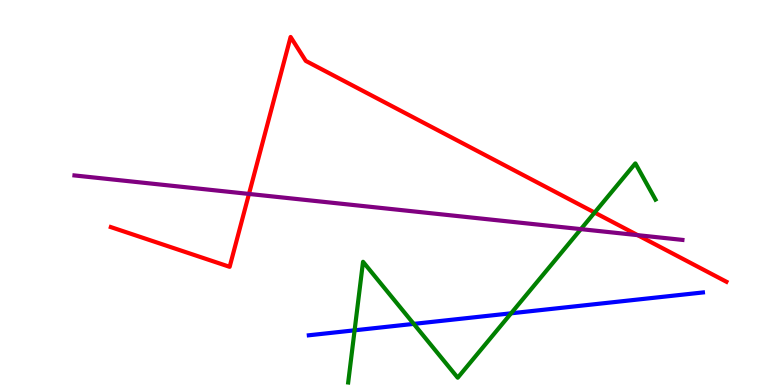[{'lines': ['blue', 'red'], 'intersections': []}, {'lines': ['green', 'red'], 'intersections': [{'x': 7.67, 'y': 4.48}]}, {'lines': ['purple', 'red'], 'intersections': [{'x': 3.21, 'y': 4.96}, {'x': 8.23, 'y': 3.89}]}, {'lines': ['blue', 'green'], 'intersections': [{'x': 4.58, 'y': 1.42}, {'x': 5.34, 'y': 1.59}, {'x': 6.59, 'y': 1.86}]}, {'lines': ['blue', 'purple'], 'intersections': []}, {'lines': ['green', 'purple'], 'intersections': [{'x': 7.5, 'y': 4.05}]}]